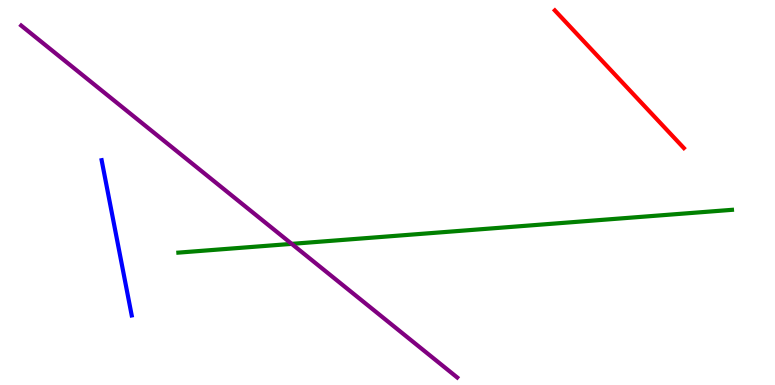[{'lines': ['blue', 'red'], 'intersections': []}, {'lines': ['green', 'red'], 'intersections': []}, {'lines': ['purple', 'red'], 'intersections': []}, {'lines': ['blue', 'green'], 'intersections': []}, {'lines': ['blue', 'purple'], 'intersections': []}, {'lines': ['green', 'purple'], 'intersections': [{'x': 3.76, 'y': 3.67}]}]